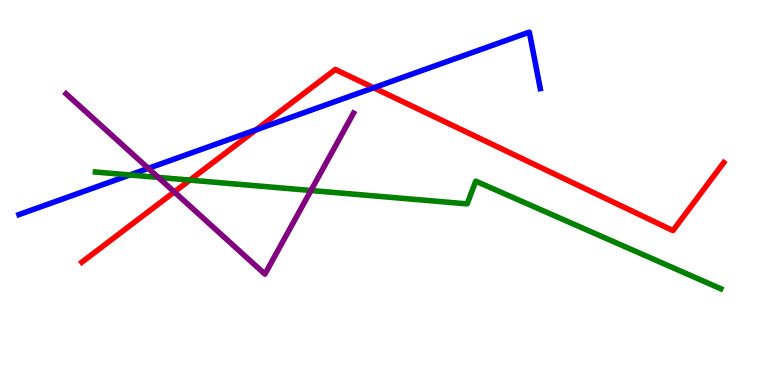[{'lines': ['blue', 'red'], 'intersections': [{'x': 3.3, 'y': 6.63}, {'x': 4.82, 'y': 7.72}]}, {'lines': ['green', 'red'], 'intersections': [{'x': 2.45, 'y': 5.32}]}, {'lines': ['purple', 'red'], 'intersections': [{'x': 2.25, 'y': 5.01}]}, {'lines': ['blue', 'green'], 'intersections': [{'x': 1.67, 'y': 5.46}]}, {'lines': ['blue', 'purple'], 'intersections': [{'x': 1.91, 'y': 5.63}]}, {'lines': ['green', 'purple'], 'intersections': [{'x': 2.04, 'y': 5.39}, {'x': 4.01, 'y': 5.05}]}]